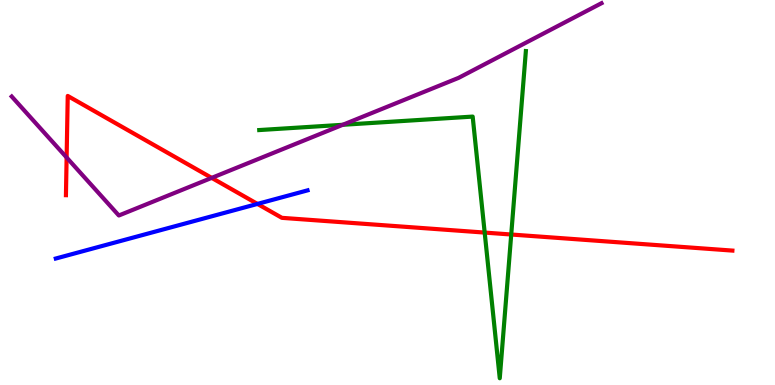[{'lines': ['blue', 'red'], 'intersections': [{'x': 3.32, 'y': 4.7}]}, {'lines': ['green', 'red'], 'intersections': [{'x': 6.25, 'y': 3.96}, {'x': 6.6, 'y': 3.91}]}, {'lines': ['purple', 'red'], 'intersections': [{'x': 0.86, 'y': 5.91}, {'x': 2.73, 'y': 5.38}]}, {'lines': ['blue', 'green'], 'intersections': []}, {'lines': ['blue', 'purple'], 'intersections': []}, {'lines': ['green', 'purple'], 'intersections': [{'x': 4.42, 'y': 6.76}]}]